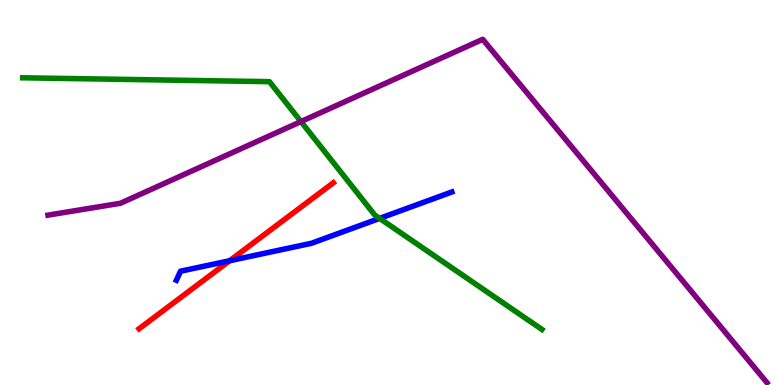[{'lines': ['blue', 'red'], 'intersections': [{'x': 2.96, 'y': 3.23}]}, {'lines': ['green', 'red'], 'intersections': []}, {'lines': ['purple', 'red'], 'intersections': []}, {'lines': ['blue', 'green'], 'intersections': [{'x': 4.9, 'y': 4.33}]}, {'lines': ['blue', 'purple'], 'intersections': []}, {'lines': ['green', 'purple'], 'intersections': [{'x': 3.88, 'y': 6.84}]}]